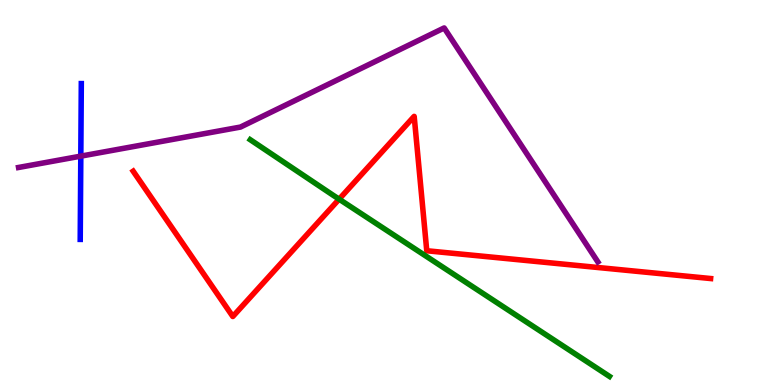[{'lines': ['blue', 'red'], 'intersections': []}, {'lines': ['green', 'red'], 'intersections': [{'x': 4.38, 'y': 4.83}]}, {'lines': ['purple', 'red'], 'intersections': []}, {'lines': ['blue', 'green'], 'intersections': []}, {'lines': ['blue', 'purple'], 'intersections': [{'x': 1.04, 'y': 5.94}]}, {'lines': ['green', 'purple'], 'intersections': []}]